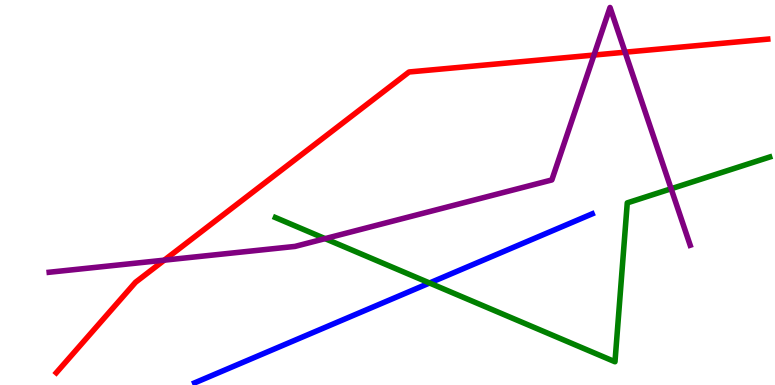[{'lines': ['blue', 'red'], 'intersections': []}, {'lines': ['green', 'red'], 'intersections': []}, {'lines': ['purple', 'red'], 'intersections': [{'x': 2.12, 'y': 3.24}, {'x': 7.66, 'y': 8.57}, {'x': 8.07, 'y': 8.64}]}, {'lines': ['blue', 'green'], 'intersections': [{'x': 5.54, 'y': 2.65}]}, {'lines': ['blue', 'purple'], 'intersections': []}, {'lines': ['green', 'purple'], 'intersections': [{'x': 4.19, 'y': 3.8}, {'x': 8.66, 'y': 5.1}]}]